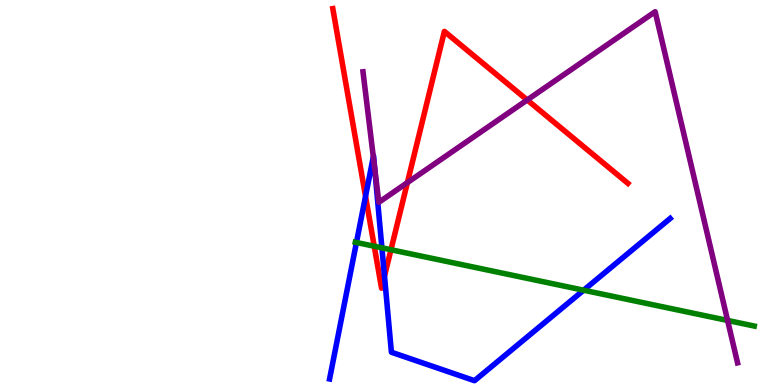[{'lines': ['blue', 'red'], 'intersections': [{'x': 4.72, 'y': 4.9}, {'x': 4.96, 'y': 2.83}]}, {'lines': ['green', 'red'], 'intersections': [{'x': 4.83, 'y': 3.6}, {'x': 5.04, 'y': 3.51}]}, {'lines': ['purple', 'red'], 'intersections': [{'x': 5.26, 'y': 5.26}, {'x': 6.8, 'y': 7.4}]}, {'lines': ['blue', 'green'], 'intersections': [{'x': 4.6, 'y': 3.7}, {'x': 4.93, 'y': 3.56}, {'x': 7.53, 'y': 2.46}]}, {'lines': ['blue', 'purple'], 'intersections': [{'x': 4.82, 'y': 5.93}, {'x': 4.83, 'y': 5.67}]}, {'lines': ['green', 'purple'], 'intersections': [{'x': 9.39, 'y': 1.68}]}]